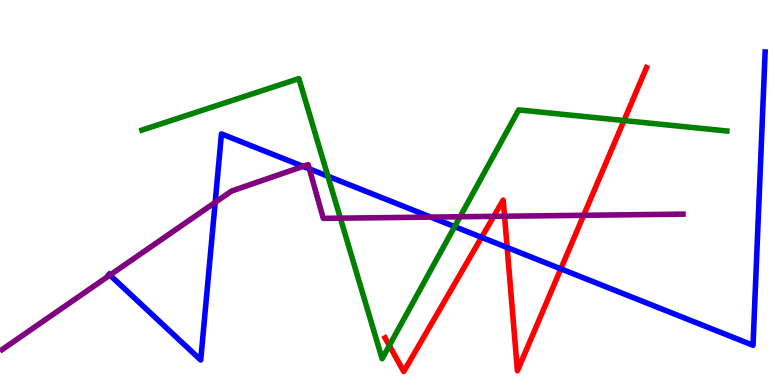[{'lines': ['blue', 'red'], 'intersections': [{'x': 6.21, 'y': 3.84}, {'x': 6.54, 'y': 3.57}, {'x': 7.24, 'y': 3.02}]}, {'lines': ['green', 'red'], 'intersections': [{'x': 5.02, 'y': 1.02}, {'x': 8.05, 'y': 6.87}]}, {'lines': ['purple', 'red'], 'intersections': [{'x': 6.37, 'y': 4.38}, {'x': 6.51, 'y': 4.38}, {'x': 7.53, 'y': 4.41}]}, {'lines': ['blue', 'green'], 'intersections': [{'x': 4.23, 'y': 5.42}, {'x': 5.87, 'y': 4.11}]}, {'lines': ['blue', 'purple'], 'intersections': [{'x': 1.42, 'y': 2.85}, {'x': 2.78, 'y': 4.74}, {'x': 3.91, 'y': 5.68}, {'x': 3.99, 'y': 5.61}, {'x': 5.56, 'y': 4.36}]}, {'lines': ['green', 'purple'], 'intersections': [{'x': 4.39, 'y': 4.33}, {'x': 5.94, 'y': 4.37}]}]